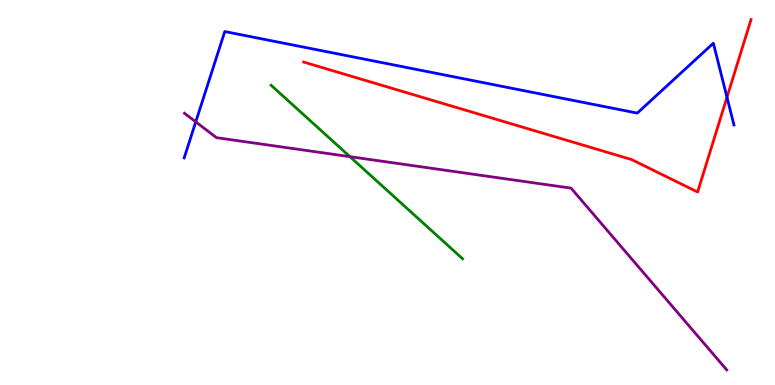[{'lines': ['blue', 'red'], 'intersections': [{'x': 9.38, 'y': 7.47}]}, {'lines': ['green', 'red'], 'intersections': []}, {'lines': ['purple', 'red'], 'intersections': []}, {'lines': ['blue', 'green'], 'intersections': []}, {'lines': ['blue', 'purple'], 'intersections': [{'x': 2.53, 'y': 6.83}]}, {'lines': ['green', 'purple'], 'intersections': [{'x': 4.52, 'y': 5.93}]}]